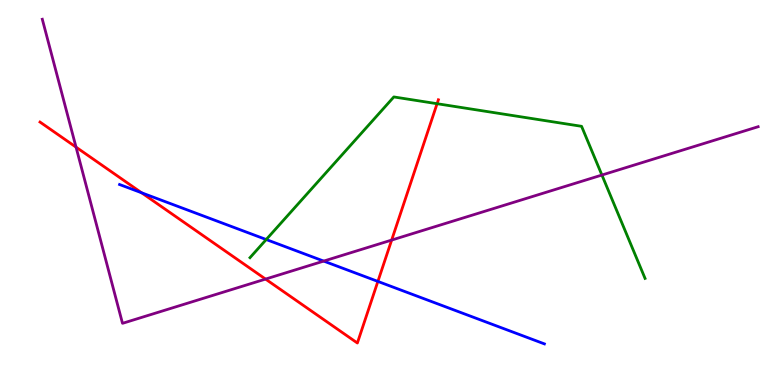[{'lines': ['blue', 'red'], 'intersections': [{'x': 1.83, 'y': 4.99}, {'x': 4.88, 'y': 2.69}]}, {'lines': ['green', 'red'], 'intersections': [{'x': 5.64, 'y': 7.31}]}, {'lines': ['purple', 'red'], 'intersections': [{'x': 0.981, 'y': 6.18}, {'x': 3.43, 'y': 2.75}, {'x': 5.05, 'y': 3.76}]}, {'lines': ['blue', 'green'], 'intersections': [{'x': 3.44, 'y': 3.78}]}, {'lines': ['blue', 'purple'], 'intersections': [{'x': 4.18, 'y': 3.22}]}, {'lines': ['green', 'purple'], 'intersections': [{'x': 7.77, 'y': 5.45}]}]